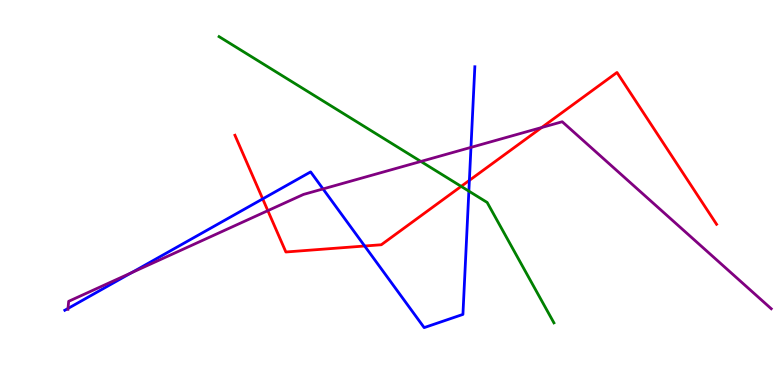[{'lines': ['blue', 'red'], 'intersections': [{'x': 3.39, 'y': 4.83}, {'x': 4.71, 'y': 3.61}, {'x': 6.06, 'y': 5.32}]}, {'lines': ['green', 'red'], 'intersections': [{'x': 5.95, 'y': 5.16}]}, {'lines': ['purple', 'red'], 'intersections': [{'x': 3.46, 'y': 4.53}, {'x': 6.99, 'y': 6.69}]}, {'lines': ['blue', 'green'], 'intersections': [{'x': 6.05, 'y': 5.04}]}, {'lines': ['blue', 'purple'], 'intersections': [{'x': 0.877, 'y': 1.99}, {'x': 1.7, 'y': 2.92}, {'x': 4.17, 'y': 5.09}, {'x': 6.08, 'y': 6.17}]}, {'lines': ['green', 'purple'], 'intersections': [{'x': 5.43, 'y': 5.81}]}]